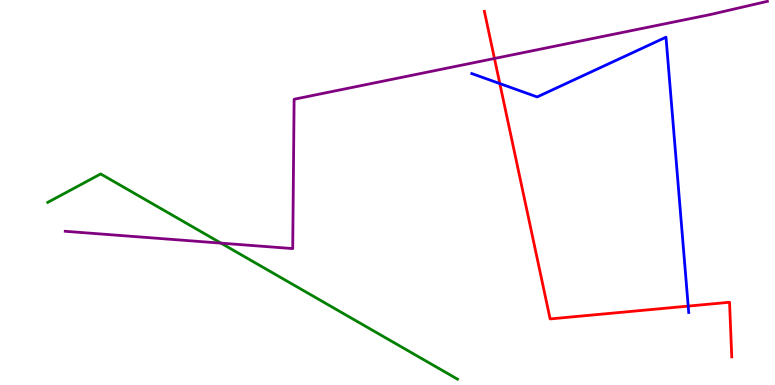[{'lines': ['blue', 'red'], 'intersections': [{'x': 6.45, 'y': 7.83}, {'x': 8.88, 'y': 2.05}]}, {'lines': ['green', 'red'], 'intersections': []}, {'lines': ['purple', 'red'], 'intersections': [{'x': 6.38, 'y': 8.48}]}, {'lines': ['blue', 'green'], 'intersections': []}, {'lines': ['blue', 'purple'], 'intersections': []}, {'lines': ['green', 'purple'], 'intersections': [{'x': 2.85, 'y': 3.68}]}]